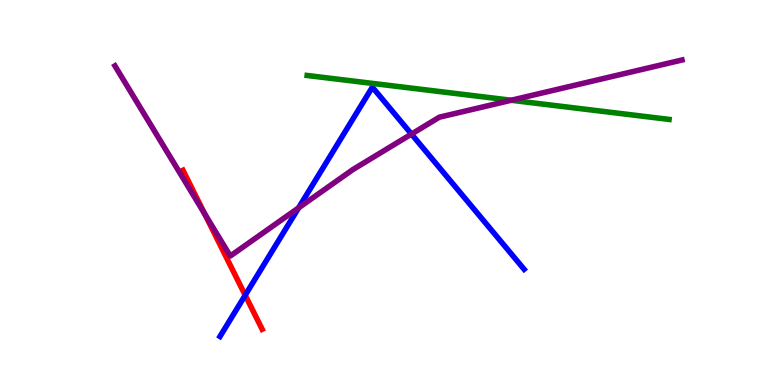[{'lines': ['blue', 'red'], 'intersections': [{'x': 3.16, 'y': 2.33}]}, {'lines': ['green', 'red'], 'intersections': []}, {'lines': ['purple', 'red'], 'intersections': [{'x': 2.64, 'y': 4.45}]}, {'lines': ['blue', 'green'], 'intersections': []}, {'lines': ['blue', 'purple'], 'intersections': [{'x': 3.85, 'y': 4.6}, {'x': 5.31, 'y': 6.52}]}, {'lines': ['green', 'purple'], 'intersections': [{'x': 6.6, 'y': 7.4}]}]